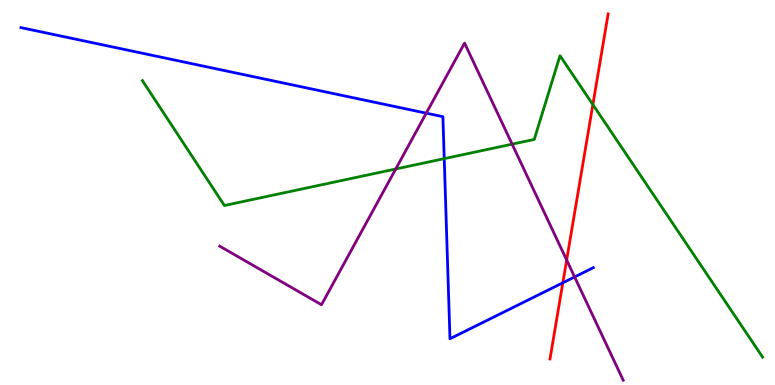[{'lines': ['blue', 'red'], 'intersections': [{'x': 7.26, 'y': 2.65}]}, {'lines': ['green', 'red'], 'intersections': [{'x': 7.65, 'y': 7.28}]}, {'lines': ['purple', 'red'], 'intersections': [{'x': 7.31, 'y': 3.25}]}, {'lines': ['blue', 'green'], 'intersections': [{'x': 5.73, 'y': 5.88}]}, {'lines': ['blue', 'purple'], 'intersections': [{'x': 5.5, 'y': 7.06}, {'x': 7.41, 'y': 2.81}]}, {'lines': ['green', 'purple'], 'intersections': [{'x': 5.11, 'y': 5.61}, {'x': 6.61, 'y': 6.26}]}]